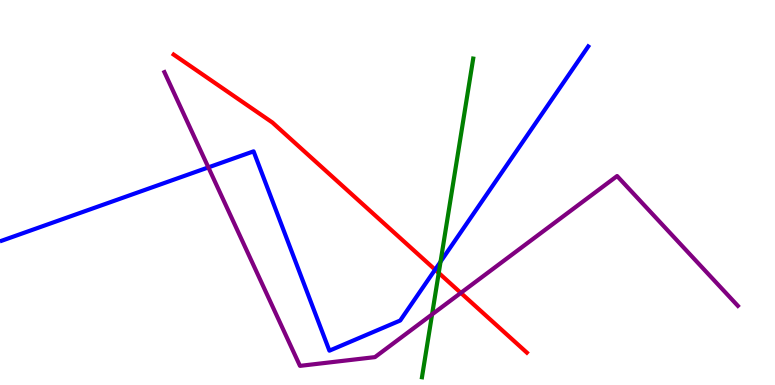[{'lines': ['blue', 'red'], 'intersections': [{'x': 5.61, 'y': 3.0}]}, {'lines': ['green', 'red'], 'intersections': [{'x': 5.66, 'y': 2.91}]}, {'lines': ['purple', 'red'], 'intersections': [{'x': 5.95, 'y': 2.39}]}, {'lines': ['blue', 'green'], 'intersections': [{'x': 5.68, 'y': 3.2}]}, {'lines': ['blue', 'purple'], 'intersections': [{'x': 2.69, 'y': 5.65}]}, {'lines': ['green', 'purple'], 'intersections': [{'x': 5.58, 'y': 1.83}]}]